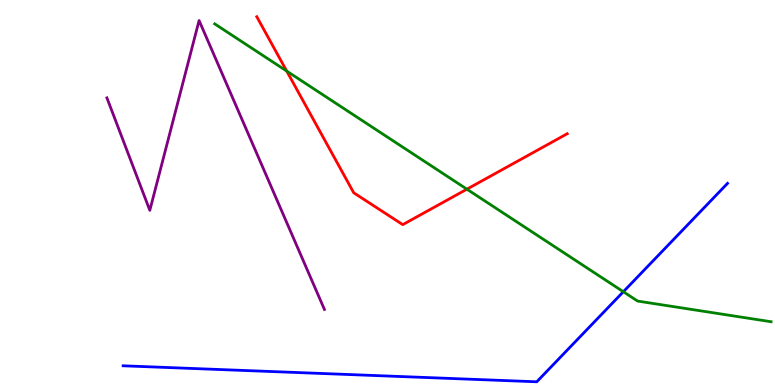[{'lines': ['blue', 'red'], 'intersections': []}, {'lines': ['green', 'red'], 'intersections': [{'x': 3.7, 'y': 8.15}, {'x': 6.02, 'y': 5.09}]}, {'lines': ['purple', 'red'], 'intersections': []}, {'lines': ['blue', 'green'], 'intersections': [{'x': 8.04, 'y': 2.42}]}, {'lines': ['blue', 'purple'], 'intersections': []}, {'lines': ['green', 'purple'], 'intersections': []}]